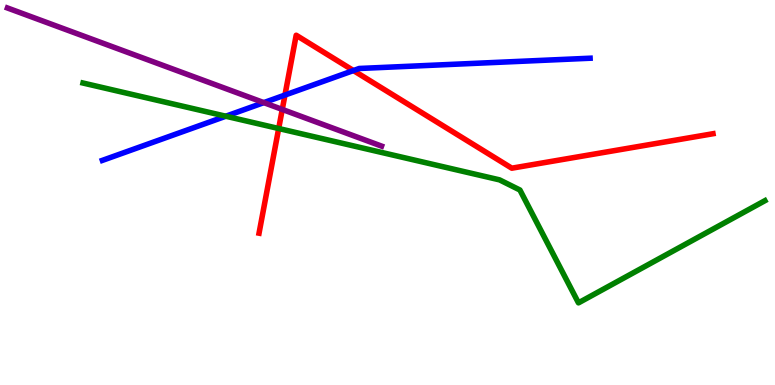[{'lines': ['blue', 'red'], 'intersections': [{'x': 3.68, 'y': 7.53}, {'x': 4.56, 'y': 8.17}]}, {'lines': ['green', 'red'], 'intersections': [{'x': 3.6, 'y': 6.66}]}, {'lines': ['purple', 'red'], 'intersections': [{'x': 3.64, 'y': 7.16}]}, {'lines': ['blue', 'green'], 'intersections': [{'x': 2.91, 'y': 6.98}]}, {'lines': ['blue', 'purple'], 'intersections': [{'x': 3.4, 'y': 7.33}]}, {'lines': ['green', 'purple'], 'intersections': []}]